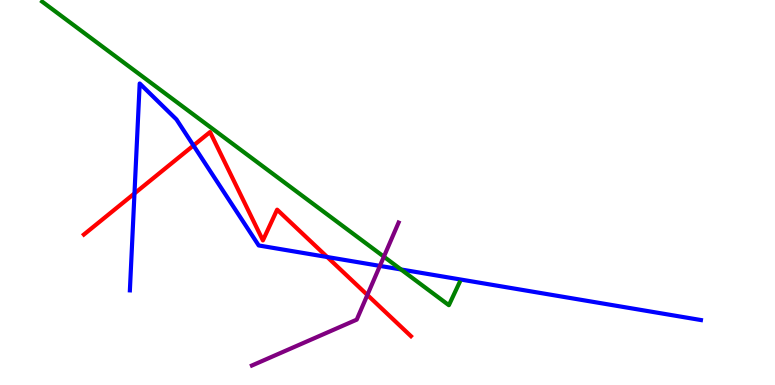[{'lines': ['blue', 'red'], 'intersections': [{'x': 1.74, 'y': 4.98}, {'x': 2.5, 'y': 6.22}, {'x': 4.22, 'y': 3.32}]}, {'lines': ['green', 'red'], 'intersections': []}, {'lines': ['purple', 'red'], 'intersections': [{'x': 4.74, 'y': 2.34}]}, {'lines': ['blue', 'green'], 'intersections': [{'x': 5.17, 'y': 3.0}]}, {'lines': ['blue', 'purple'], 'intersections': [{'x': 4.9, 'y': 3.09}]}, {'lines': ['green', 'purple'], 'intersections': [{'x': 4.95, 'y': 3.33}]}]